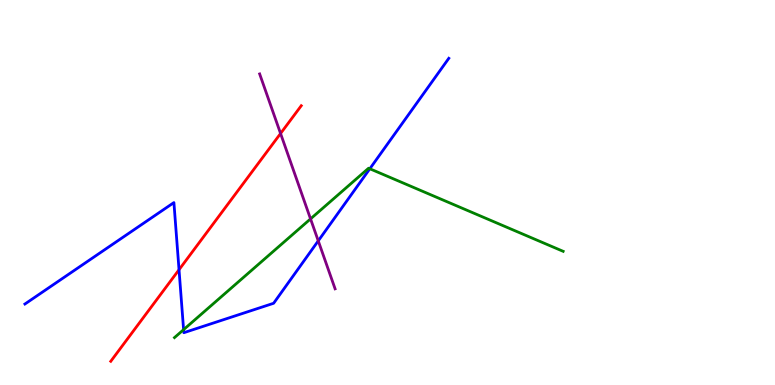[{'lines': ['blue', 'red'], 'intersections': [{'x': 2.31, 'y': 2.99}]}, {'lines': ['green', 'red'], 'intersections': []}, {'lines': ['purple', 'red'], 'intersections': [{'x': 3.62, 'y': 6.53}]}, {'lines': ['blue', 'green'], 'intersections': [{'x': 2.37, 'y': 1.44}, {'x': 4.77, 'y': 5.62}]}, {'lines': ['blue', 'purple'], 'intersections': [{'x': 4.11, 'y': 3.74}]}, {'lines': ['green', 'purple'], 'intersections': [{'x': 4.01, 'y': 4.31}]}]